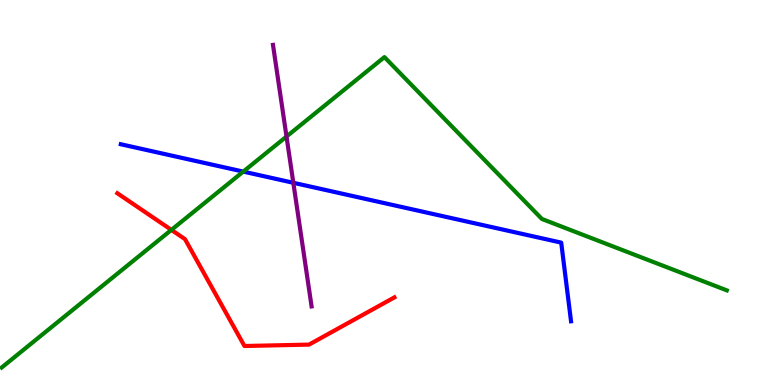[{'lines': ['blue', 'red'], 'intersections': []}, {'lines': ['green', 'red'], 'intersections': [{'x': 2.21, 'y': 4.03}]}, {'lines': ['purple', 'red'], 'intersections': []}, {'lines': ['blue', 'green'], 'intersections': [{'x': 3.14, 'y': 5.54}]}, {'lines': ['blue', 'purple'], 'intersections': [{'x': 3.78, 'y': 5.25}]}, {'lines': ['green', 'purple'], 'intersections': [{'x': 3.7, 'y': 6.45}]}]